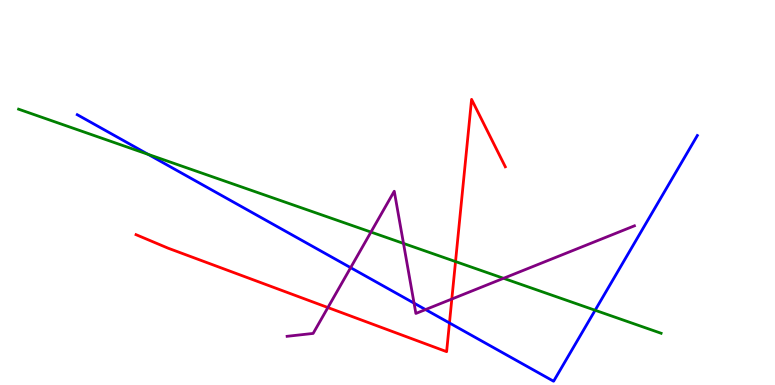[{'lines': ['blue', 'red'], 'intersections': [{'x': 5.8, 'y': 1.61}]}, {'lines': ['green', 'red'], 'intersections': [{'x': 5.88, 'y': 3.21}]}, {'lines': ['purple', 'red'], 'intersections': [{'x': 4.23, 'y': 2.01}, {'x': 5.83, 'y': 2.23}]}, {'lines': ['blue', 'green'], 'intersections': [{'x': 1.91, 'y': 5.99}, {'x': 7.68, 'y': 1.94}]}, {'lines': ['blue', 'purple'], 'intersections': [{'x': 4.52, 'y': 3.05}, {'x': 5.34, 'y': 2.13}, {'x': 5.49, 'y': 1.96}]}, {'lines': ['green', 'purple'], 'intersections': [{'x': 4.79, 'y': 3.97}, {'x': 5.21, 'y': 3.68}, {'x': 6.5, 'y': 2.77}]}]